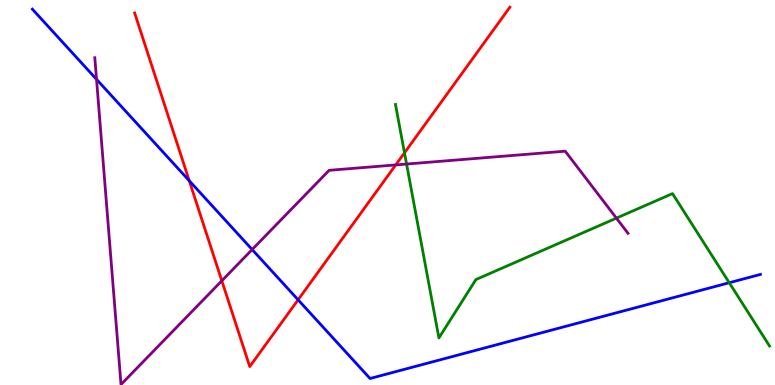[{'lines': ['blue', 'red'], 'intersections': [{'x': 2.44, 'y': 5.31}, {'x': 3.85, 'y': 2.21}]}, {'lines': ['green', 'red'], 'intersections': [{'x': 5.22, 'y': 6.03}]}, {'lines': ['purple', 'red'], 'intersections': [{'x': 2.86, 'y': 2.71}, {'x': 5.11, 'y': 5.72}]}, {'lines': ['blue', 'green'], 'intersections': [{'x': 9.41, 'y': 2.66}]}, {'lines': ['blue', 'purple'], 'intersections': [{'x': 1.25, 'y': 7.94}, {'x': 3.25, 'y': 3.52}]}, {'lines': ['green', 'purple'], 'intersections': [{'x': 5.25, 'y': 5.74}, {'x': 7.95, 'y': 4.33}]}]